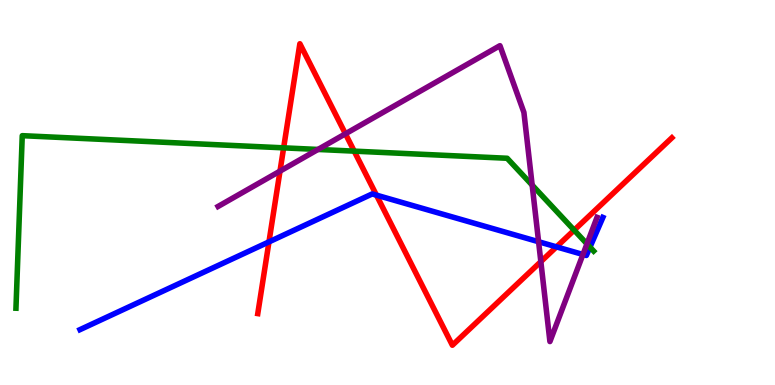[{'lines': ['blue', 'red'], 'intersections': [{'x': 3.47, 'y': 3.72}, {'x': 4.86, 'y': 4.93}, {'x': 7.18, 'y': 3.59}]}, {'lines': ['green', 'red'], 'intersections': [{'x': 3.66, 'y': 6.16}, {'x': 4.57, 'y': 6.07}, {'x': 7.41, 'y': 4.02}]}, {'lines': ['purple', 'red'], 'intersections': [{'x': 3.61, 'y': 5.56}, {'x': 4.46, 'y': 6.52}, {'x': 6.98, 'y': 3.2}]}, {'lines': ['blue', 'green'], 'intersections': [{'x': 7.61, 'y': 3.58}]}, {'lines': ['blue', 'purple'], 'intersections': [{'x': 6.95, 'y': 3.72}, {'x': 7.52, 'y': 3.39}]}, {'lines': ['green', 'purple'], 'intersections': [{'x': 4.1, 'y': 6.12}, {'x': 6.87, 'y': 5.19}, {'x': 7.57, 'y': 3.67}]}]